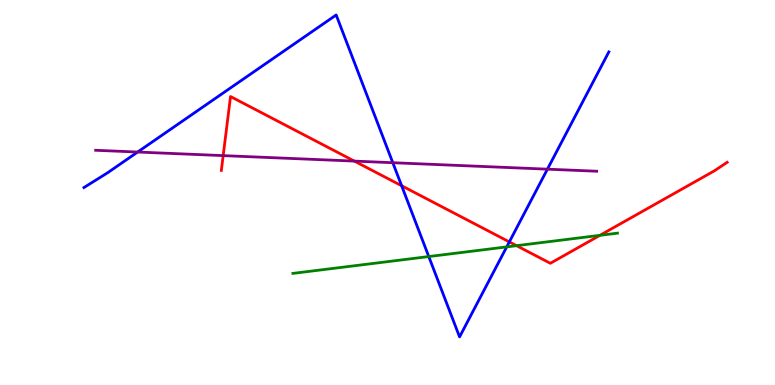[{'lines': ['blue', 'red'], 'intersections': [{'x': 5.18, 'y': 5.18}, {'x': 6.57, 'y': 3.72}]}, {'lines': ['green', 'red'], 'intersections': [{'x': 6.67, 'y': 3.62}, {'x': 7.74, 'y': 3.89}]}, {'lines': ['purple', 'red'], 'intersections': [{'x': 2.88, 'y': 5.96}, {'x': 4.57, 'y': 5.82}]}, {'lines': ['blue', 'green'], 'intersections': [{'x': 5.53, 'y': 3.34}, {'x': 6.54, 'y': 3.59}]}, {'lines': ['blue', 'purple'], 'intersections': [{'x': 1.78, 'y': 6.05}, {'x': 5.07, 'y': 5.77}, {'x': 7.06, 'y': 5.61}]}, {'lines': ['green', 'purple'], 'intersections': []}]